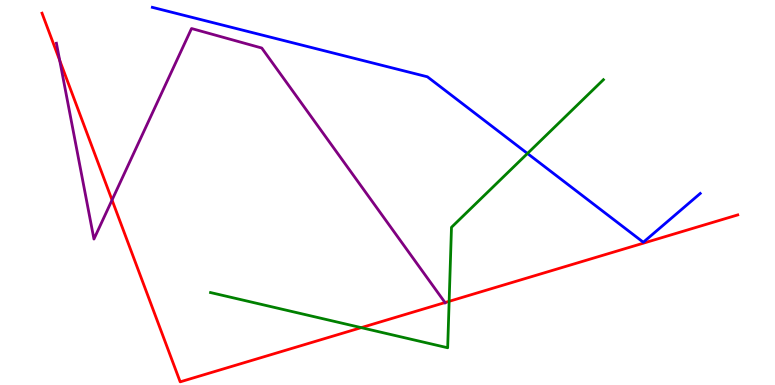[{'lines': ['blue', 'red'], 'intersections': []}, {'lines': ['green', 'red'], 'intersections': [{'x': 4.66, 'y': 1.49}, {'x': 5.8, 'y': 2.17}]}, {'lines': ['purple', 'red'], 'intersections': [{'x': 0.77, 'y': 8.43}, {'x': 1.45, 'y': 4.8}, {'x': 5.74, 'y': 2.14}]}, {'lines': ['blue', 'green'], 'intersections': [{'x': 6.81, 'y': 6.01}]}, {'lines': ['blue', 'purple'], 'intersections': []}, {'lines': ['green', 'purple'], 'intersections': []}]